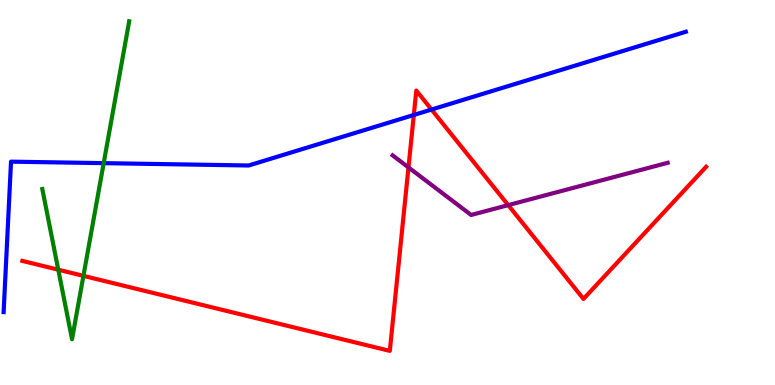[{'lines': ['blue', 'red'], 'intersections': [{'x': 5.34, 'y': 7.01}, {'x': 5.57, 'y': 7.15}]}, {'lines': ['green', 'red'], 'intersections': [{'x': 0.752, 'y': 2.99}, {'x': 1.08, 'y': 2.83}]}, {'lines': ['purple', 'red'], 'intersections': [{'x': 5.27, 'y': 5.65}, {'x': 6.56, 'y': 4.67}]}, {'lines': ['blue', 'green'], 'intersections': [{'x': 1.34, 'y': 5.76}]}, {'lines': ['blue', 'purple'], 'intersections': []}, {'lines': ['green', 'purple'], 'intersections': []}]